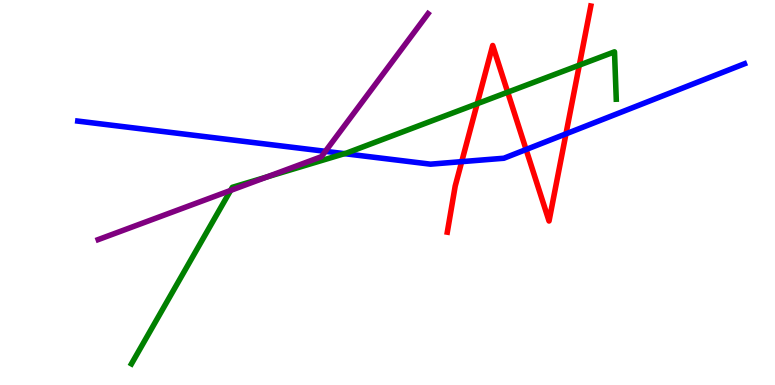[{'lines': ['blue', 'red'], 'intersections': [{'x': 5.96, 'y': 5.8}, {'x': 6.79, 'y': 6.12}, {'x': 7.3, 'y': 6.52}]}, {'lines': ['green', 'red'], 'intersections': [{'x': 6.16, 'y': 7.31}, {'x': 6.55, 'y': 7.61}, {'x': 7.48, 'y': 8.31}]}, {'lines': ['purple', 'red'], 'intersections': []}, {'lines': ['blue', 'green'], 'intersections': [{'x': 4.44, 'y': 6.01}]}, {'lines': ['blue', 'purple'], 'intersections': [{'x': 4.2, 'y': 6.07}]}, {'lines': ['green', 'purple'], 'intersections': [{'x': 2.98, 'y': 5.05}, {'x': 3.44, 'y': 5.4}]}]